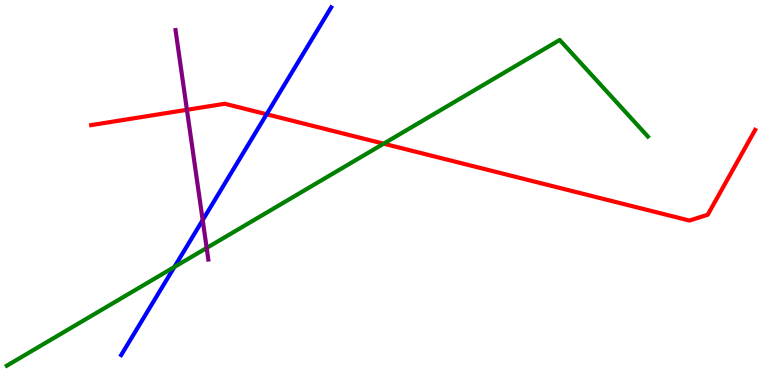[{'lines': ['blue', 'red'], 'intersections': [{'x': 3.44, 'y': 7.03}]}, {'lines': ['green', 'red'], 'intersections': [{'x': 4.95, 'y': 6.27}]}, {'lines': ['purple', 'red'], 'intersections': [{'x': 2.41, 'y': 7.15}]}, {'lines': ['blue', 'green'], 'intersections': [{'x': 2.25, 'y': 3.07}]}, {'lines': ['blue', 'purple'], 'intersections': [{'x': 2.62, 'y': 4.28}]}, {'lines': ['green', 'purple'], 'intersections': [{'x': 2.67, 'y': 3.56}]}]